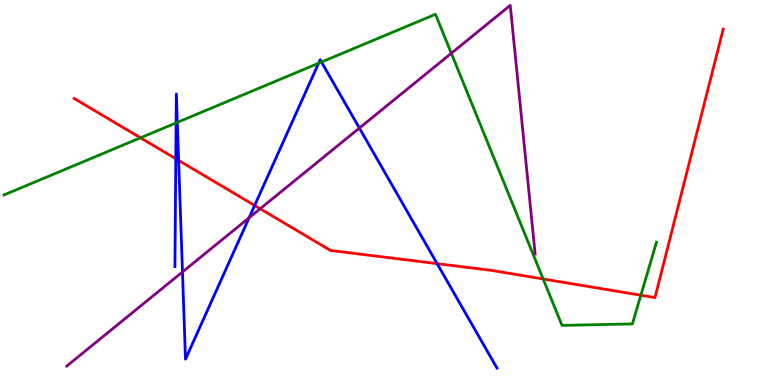[{'lines': ['blue', 'red'], 'intersections': [{'x': 2.27, 'y': 5.88}, {'x': 2.3, 'y': 5.83}, {'x': 3.29, 'y': 4.66}, {'x': 5.64, 'y': 3.15}]}, {'lines': ['green', 'red'], 'intersections': [{'x': 1.81, 'y': 6.42}, {'x': 7.01, 'y': 2.75}, {'x': 8.27, 'y': 2.33}]}, {'lines': ['purple', 'red'], 'intersections': [{'x': 3.36, 'y': 4.58}]}, {'lines': ['blue', 'green'], 'intersections': [{'x': 2.27, 'y': 6.81}, {'x': 2.29, 'y': 6.82}, {'x': 4.11, 'y': 8.36}, {'x': 4.15, 'y': 8.39}]}, {'lines': ['blue', 'purple'], 'intersections': [{'x': 2.35, 'y': 2.94}, {'x': 3.21, 'y': 4.34}, {'x': 4.64, 'y': 6.67}]}, {'lines': ['green', 'purple'], 'intersections': [{'x': 5.82, 'y': 8.62}]}]